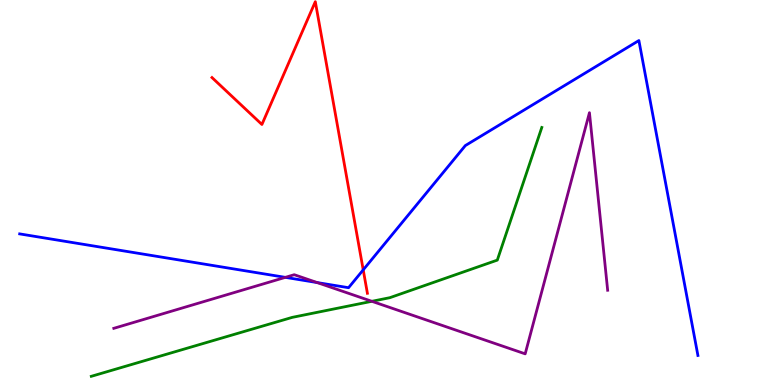[{'lines': ['blue', 'red'], 'intersections': [{'x': 4.69, 'y': 2.99}]}, {'lines': ['green', 'red'], 'intersections': []}, {'lines': ['purple', 'red'], 'intersections': []}, {'lines': ['blue', 'green'], 'intersections': []}, {'lines': ['blue', 'purple'], 'intersections': [{'x': 3.68, 'y': 2.8}, {'x': 4.09, 'y': 2.66}]}, {'lines': ['green', 'purple'], 'intersections': [{'x': 4.8, 'y': 2.17}]}]